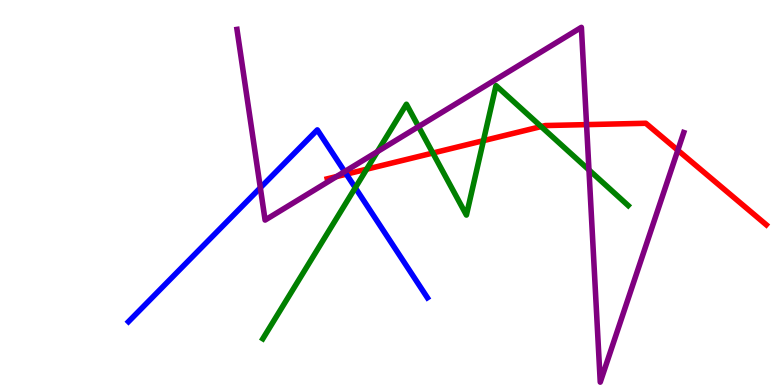[{'lines': ['blue', 'red'], 'intersections': [{'x': 4.47, 'y': 5.48}]}, {'lines': ['green', 'red'], 'intersections': [{'x': 4.73, 'y': 5.61}, {'x': 5.59, 'y': 6.03}, {'x': 6.24, 'y': 6.35}, {'x': 6.98, 'y': 6.71}]}, {'lines': ['purple', 'red'], 'intersections': [{'x': 4.34, 'y': 5.41}, {'x': 7.57, 'y': 6.76}, {'x': 8.75, 'y': 6.1}]}, {'lines': ['blue', 'green'], 'intersections': [{'x': 4.58, 'y': 5.12}]}, {'lines': ['blue', 'purple'], 'intersections': [{'x': 3.36, 'y': 5.12}, {'x': 4.45, 'y': 5.54}]}, {'lines': ['green', 'purple'], 'intersections': [{'x': 4.87, 'y': 6.06}, {'x': 5.4, 'y': 6.71}, {'x': 7.6, 'y': 5.59}]}]